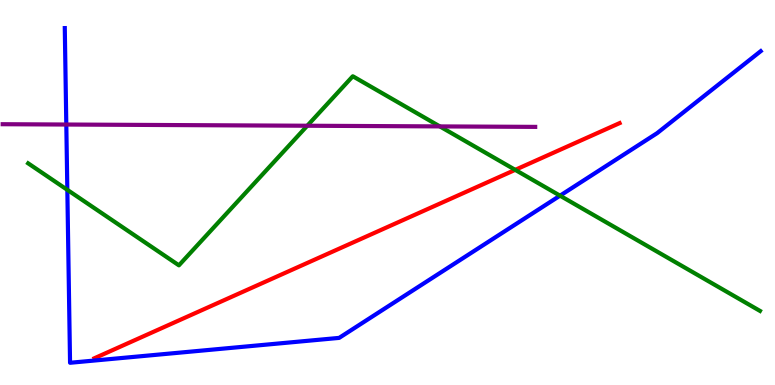[{'lines': ['blue', 'red'], 'intersections': []}, {'lines': ['green', 'red'], 'intersections': [{'x': 6.65, 'y': 5.59}]}, {'lines': ['purple', 'red'], 'intersections': []}, {'lines': ['blue', 'green'], 'intersections': [{'x': 0.869, 'y': 5.07}, {'x': 7.23, 'y': 4.92}]}, {'lines': ['blue', 'purple'], 'intersections': [{'x': 0.856, 'y': 6.77}]}, {'lines': ['green', 'purple'], 'intersections': [{'x': 3.96, 'y': 6.73}, {'x': 5.68, 'y': 6.72}]}]